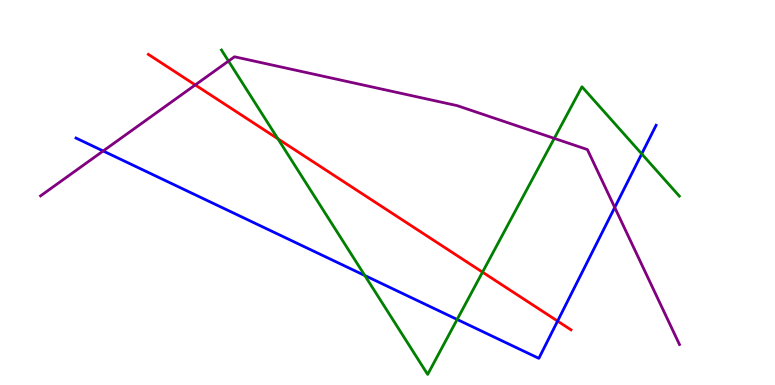[{'lines': ['blue', 'red'], 'intersections': [{'x': 7.19, 'y': 1.66}]}, {'lines': ['green', 'red'], 'intersections': [{'x': 3.59, 'y': 6.39}, {'x': 6.23, 'y': 2.93}]}, {'lines': ['purple', 'red'], 'intersections': [{'x': 2.52, 'y': 7.79}]}, {'lines': ['blue', 'green'], 'intersections': [{'x': 4.71, 'y': 2.84}, {'x': 5.9, 'y': 1.7}, {'x': 8.28, 'y': 6.0}]}, {'lines': ['blue', 'purple'], 'intersections': [{'x': 1.33, 'y': 6.08}, {'x': 7.93, 'y': 4.61}]}, {'lines': ['green', 'purple'], 'intersections': [{'x': 2.95, 'y': 8.41}, {'x': 7.15, 'y': 6.41}]}]